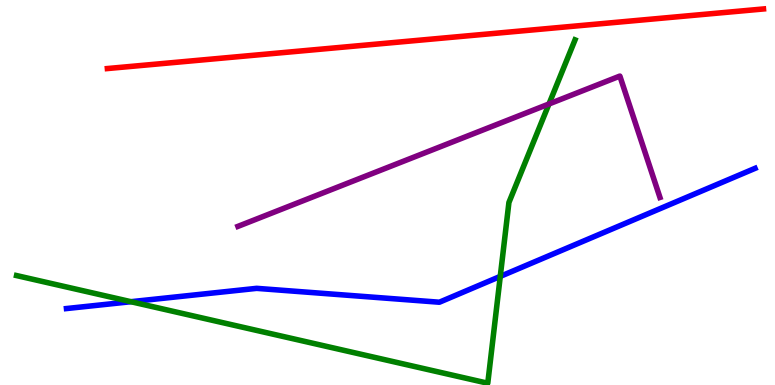[{'lines': ['blue', 'red'], 'intersections': []}, {'lines': ['green', 'red'], 'intersections': []}, {'lines': ['purple', 'red'], 'intersections': []}, {'lines': ['blue', 'green'], 'intersections': [{'x': 1.69, 'y': 2.16}, {'x': 6.46, 'y': 2.82}]}, {'lines': ['blue', 'purple'], 'intersections': []}, {'lines': ['green', 'purple'], 'intersections': [{'x': 7.08, 'y': 7.3}]}]